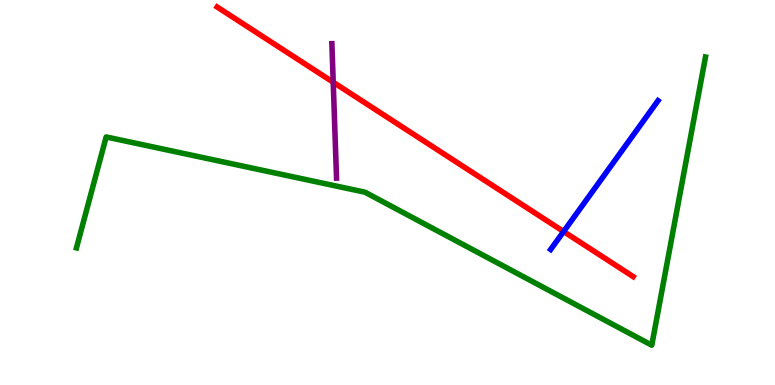[{'lines': ['blue', 'red'], 'intersections': [{'x': 7.27, 'y': 3.99}]}, {'lines': ['green', 'red'], 'intersections': []}, {'lines': ['purple', 'red'], 'intersections': [{'x': 4.3, 'y': 7.86}]}, {'lines': ['blue', 'green'], 'intersections': []}, {'lines': ['blue', 'purple'], 'intersections': []}, {'lines': ['green', 'purple'], 'intersections': []}]